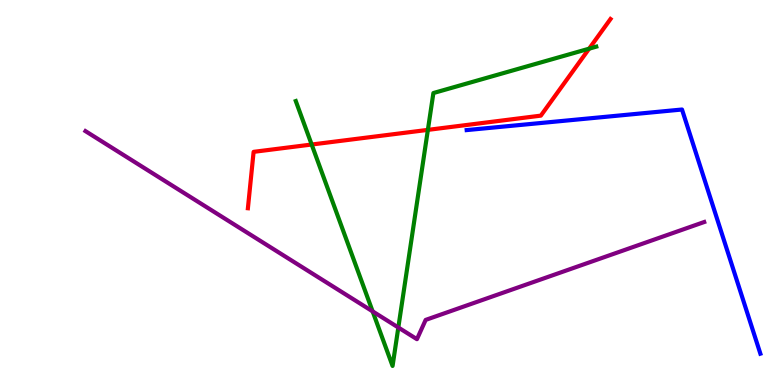[{'lines': ['blue', 'red'], 'intersections': []}, {'lines': ['green', 'red'], 'intersections': [{'x': 4.02, 'y': 6.25}, {'x': 5.52, 'y': 6.63}, {'x': 7.6, 'y': 8.74}]}, {'lines': ['purple', 'red'], 'intersections': []}, {'lines': ['blue', 'green'], 'intersections': []}, {'lines': ['blue', 'purple'], 'intersections': []}, {'lines': ['green', 'purple'], 'intersections': [{'x': 4.81, 'y': 1.91}, {'x': 5.14, 'y': 1.49}]}]